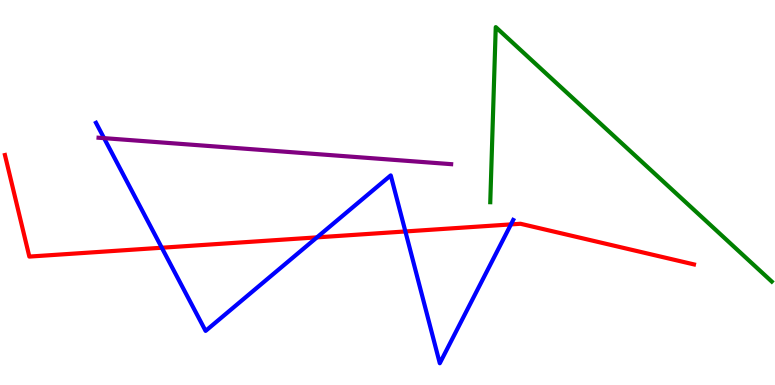[{'lines': ['blue', 'red'], 'intersections': [{'x': 2.09, 'y': 3.57}, {'x': 4.09, 'y': 3.83}, {'x': 5.23, 'y': 3.99}, {'x': 6.59, 'y': 4.17}]}, {'lines': ['green', 'red'], 'intersections': []}, {'lines': ['purple', 'red'], 'intersections': []}, {'lines': ['blue', 'green'], 'intersections': []}, {'lines': ['blue', 'purple'], 'intersections': [{'x': 1.34, 'y': 6.41}]}, {'lines': ['green', 'purple'], 'intersections': []}]